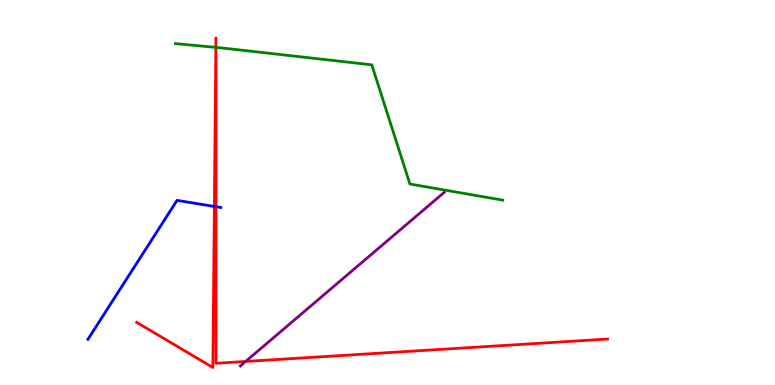[{'lines': ['blue', 'red'], 'intersections': [{'x': 2.77, 'y': 4.64}, {'x': 2.79, 'y': 4.63}]}, {'lines': ['green', 'red'], 'intersections': [{'x': 2.79, 'y': 8.77}, {'x': 2.79, 'y': 8.77}]}, {'lines': ['purple', 'red'], 'intersections': [{'x': 3.17, 'y': 0.612}]}, {'lines': ['blue', 'green'], 'intersections': []}, {'lines': ['blue', 'purple'], 'intersections': []}, {'lines': ['green', 'purple'], 'intersections': []}]